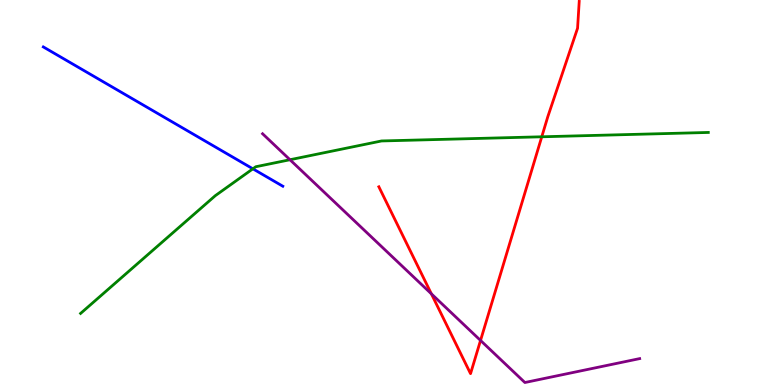[{'lines': ['blue', 'red'], 'intersections': []}, {'lines': ['green', 'red'], 'intersections': [{'x': 6.99, 'y': 6.45}]}, {'lines': ['purple', 'red'], 'intersections': [{'x': 5.57, 'y': 2.37}, {'x': 6.2, 'y': 1.16}]}, {'lines': ['blue', 'green'], 'intersections': [{'x': 3.26, 'y': 5.62}]}, {'lines': ['blue', 'purple'], 'intersections': []}, {'lines': ['green', 'purple'], 'intersections': [{'x': 3.74, 'y': 5.85}]}]